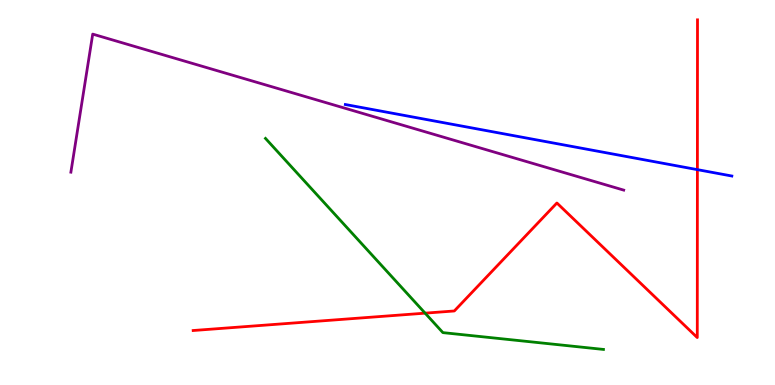[{'lines': ['blue', 'red'], 'intersections': [{'x': 9.0, 'y': 5.59}]}, {'lines': ['green', 'red'], 'intersections': [{'x': 5.49, 'y': 1.87}]}, {'lines': ['purple', 'red'], 'intersections': []}, {'lines': ['blue', 'green'], 'intersections': []}, {'lines': ['blue', 'purple'], 'intersections': []}, {'lines': ['green', 'purple'], 'intersections': []}]